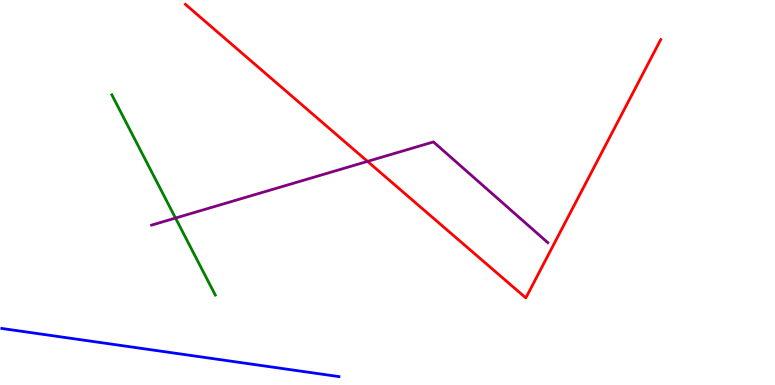[{'lines': ['blue', 'red'], 'intersections': []}, {'lines': ['green', 'red'], 'intersections': []}, {'lines': ['purple', 'red'], 'intersections': [{'x': 4.74, 'y': 5.81}]}, {'lines': ['blue', 'green'], 'intersections': []}, {'lines': ['blue', 'purple'], 'intersections': []}, {'lines': ['green', 'purple'], 'intersections': [{'x': 2.26, 'y': 4.34}]}]